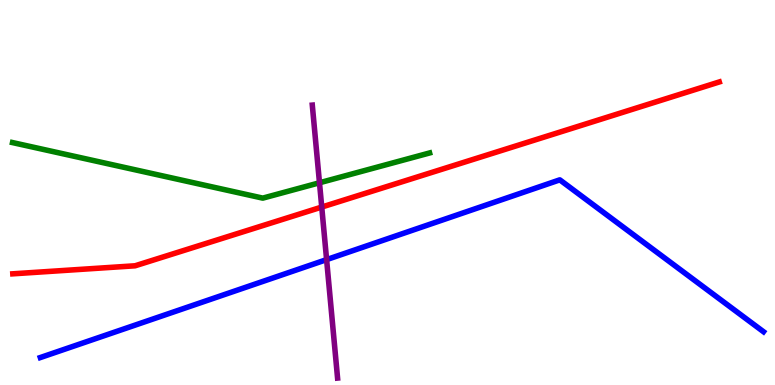[{'lines': ['blue', 'red'], 'intersections': []}, {'lines': ['green', 'red'], 'intersections': []}, {'lines': ['purple', 'red'], 'intersections': [{'x': 4.15, 'y': 4.62}]}, {'lines': ['blue', 'green'], 'intersections': []}, {'lines': ['blue', 'purple'], 'intersections': [{'x': 4.21, 'y': 3.26}]}, {'lines': ['green', 'purple'], 'intersections': [{'x': 4.12, 'y': 5.25}]}]